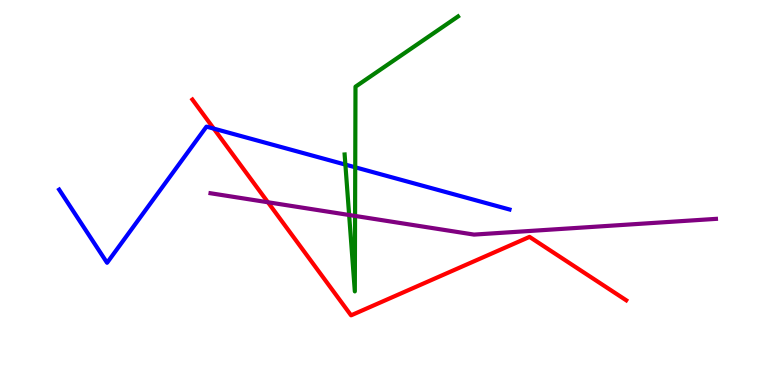[{'lines': ['blue', 'red'], 'intersections': [{'x': 2.76, 'y': 6.66}]}, {'lines': ['green', 'red'], 'intersections': []}, {'lines': ['purple', 'red'], 'intersections': [{'x': 3.46, 'y': 4.75}]}, {'lines': ['blue', 'green'], 'intersections': [{'x': 4.46, 'y': 5.72}, {'x': 4.58, 'y': 5.65}]}, {'lines': ['blue', 'purple'], 'intersections': []}, {'lines': ['green', 'purple'], 'intersections': [{'x': 4.5, 'y': 4.42}, {'x': 4.58, 'y': 4.39}]}]